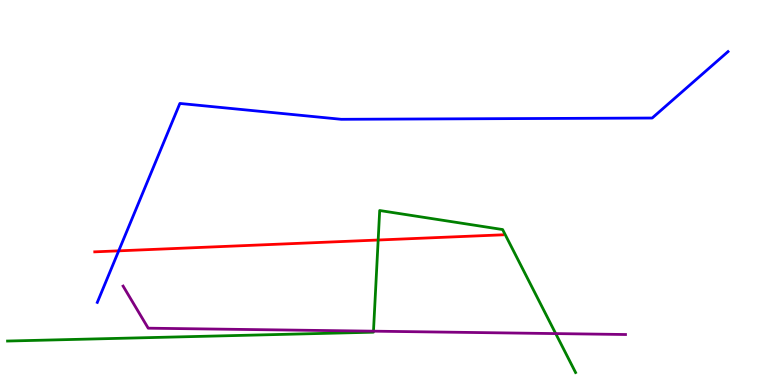[{'lines': ['blue', 'red'], 'intersections': [{'x': 1.53, 'y': 3.48}]}, {'lines': ['green', 'red'], 'intersections': [{'x': 4.88, 'y': 3.77}]}, {'lines': ['purple', 'red'], 'intersections': []}, {'lines': ['blue', 'green'], 'intersections': []}, {'lines': ['blue', 'purple'], 'intersections': []}, {'lines': ['green', 'purple'], 'intersections': [{'x': 4.82, 'y': 1.4}, {'x': 7.17, 'y': 1.34}]}]